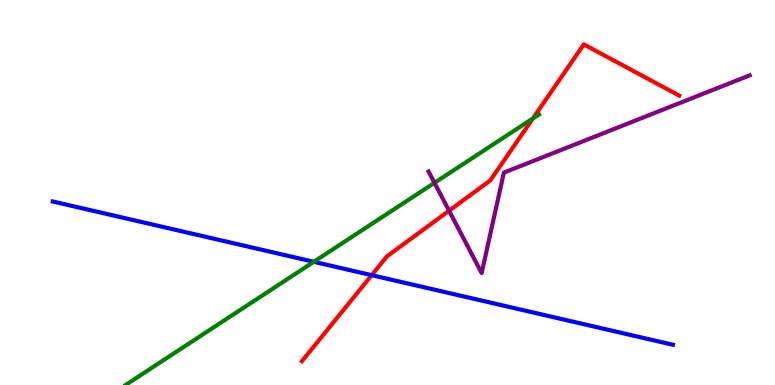[{'lines': ['blue', 'red'], 'intersections': [{'x': 4.8, 'y': 2.85}]}, {'lines': ['green', 'red'], 'intersections': [{'x': 6.88, 'y': 6.92}]}, {'lines': ['purple', 'red'], 'intersections': [{'x': 5.79, 'y': 4.53}]}, {'lines': ['blue', 'green'], 'intersections': [{'x': 4.05, 'y': 3.2}]}, {'lines': ['blue', 'purple'], 'intersections': []}, {'lines': ['green', 'purple'], 'intersections': [{'x': 5.61, 'y': 5.25}]}]